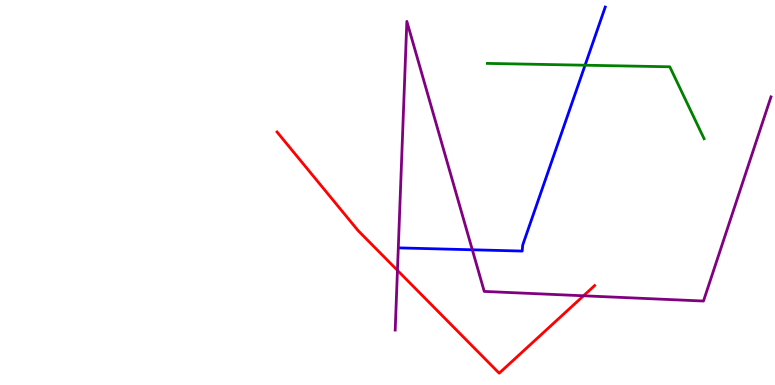[{'lines': ['blue', 'red'], 'intersections': []}, {'lines': ['green', 'red'], 'intersections': []}, {'lines': ['purple', 'red'], 'intersections': [{'x': 5.13, 'y': 2.98}, {'x': 7.53, 'y': 2.32}]}, {'lines': ['blue', 'green'], 'intersections': [{'x': 7.55, 'y': 8.31}]}, {'lines': ['blue', 'purple'], 'intersections': [{'x': 6.09, 'y': 3.51}]}, {'lines': ['green', 'purple'], 'intersections': []}]